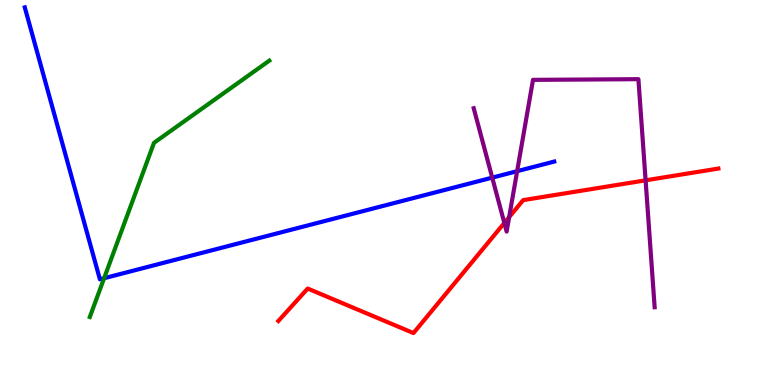[{'lines': ['blue', 'red'], 'intersections': []}, {'lines': ['green', 'red'], 'intersections': []}, {'lines': ['purple', 'red'], 'intersections': [{'x': 6.51, 'y': 4.21}, {'x': 6.57, 'y': 4.36}, {'x': 8.33, 'y': 5.32}]}, {'lines': ['blue', 'green'], 'intersections': [{'x': 1.34, 'y': 2.77}]}, {'lines': ['blue', 'purple'], 'intersections': [{'x': 6.35, 'y': 5.39}, {'x': 6.67, 'y': 5.55}]}, {'lines': ['green', 'purple'], 'intersections': []}]